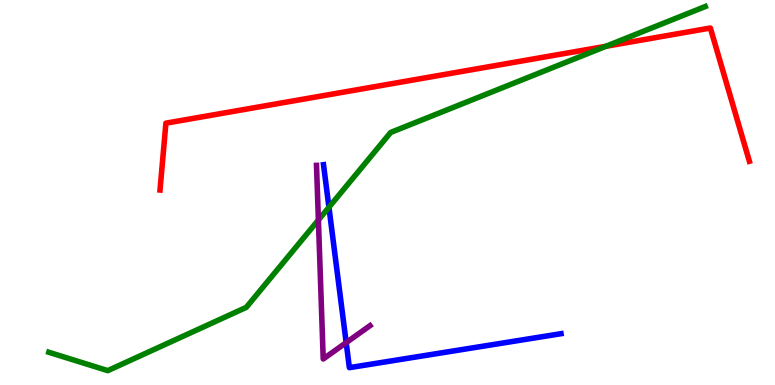[{'lines': ['blue', 'red'], 'intersections': []}, {'lines': ['green', 'red'], 'intersections': [{'x': 7.82, 'y': 8.8}]}, {'lines': ['purple', 'red'], 'intersections': []}, {'lines': ['blue', 'green'], 'intersections': [{'x': 4.24, 'y': 4.62}]}, {'lines': ['blue', 'purple'], 'intersections': [{'x': 4.47, 'y': 1.1}]}, {'lines': ['green', 'purple'], 'intersections': [{'x': 4.11, 'y': 4.29}]}]